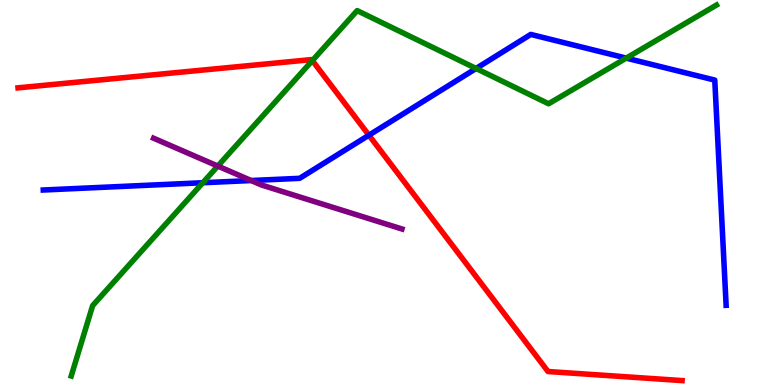[{'lines': ['blue', 'red'], 'intersections': [{'x': 4.76, 'y': 6.49}]}, {'lines': ['green', 'red'], 'intersections': [{'x': 4.03, 'y': 8.43}]}, {'lines': ['purple', 'red'], 'intersections': []}, {'lines': ['blue', 'green'], 'intersections': [{'x': 2.62, 'y': 5.25}, {'x': 6.14, 'y': 8.22}, {'x': 8.08, 'y': 8.49}]}, {'lines': ['blue', 'purple'], 'intersections': [{'x': 3.24, 'y': 5.31}]}, {'lines': ['green', 'purple'], 'intersections': [{'x': 2.81, 'y': 5.69}]}]